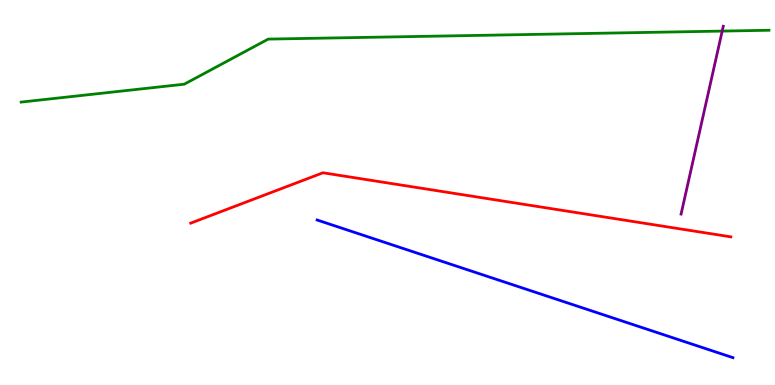[{'lines': ['blue', 'red'], 'intersections': []}, {'lines': ['green', 'red'], 'intersections': []}, {'lines': ['purple', 'red'], 'intersections': []}, {'lines': ['blue', 'green'], 'intersections': []}, {'lines': ['blue', 'purple'], 'intersections': []}, {'lines': ['green', 'purple'], 'intersections': [{'x': 9.32, 'y': 9.19}]}]